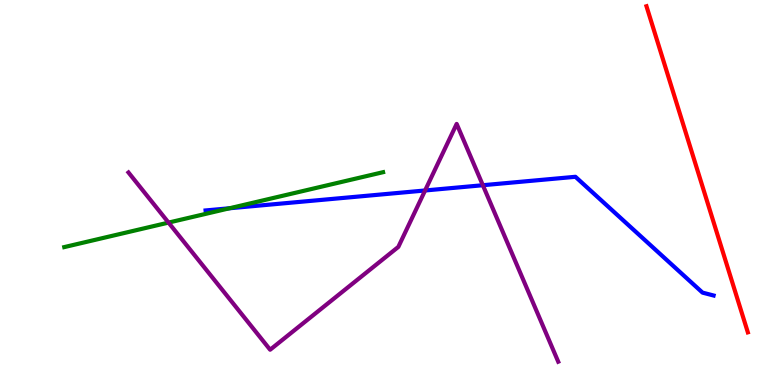[{'lines': ['blue', 'red'], 'intersections': []}, {'lines': ['green', 'red'], 'intersections': []}, {'lines': ['purple', 'red'], 'intersections': []}, {'lines': ['blue', 'green'], 'intersections': [{'x': 2.96, 'y': 4.59}]}, {'lines': ['blue', 'purple'], 'intersections': [{'x': 5.49, 'y': 5.05}, {'x': 6.23, 'y': 5.19}]}, {'lines': ['green', 'purple'], 'intersections': [{'x': 2.17, 'y': 4.22}]}]